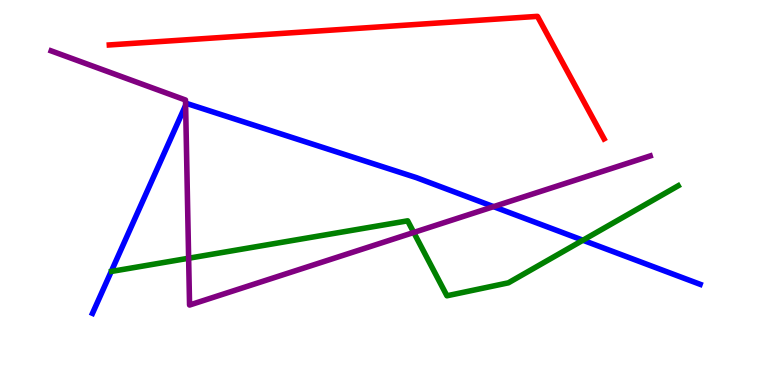[{'lines': ['blue', 'red'], 'intersections': []}, {'lines': ['green', 'red'], 'intersections': []}, {'lines': ['purple', 'red'], 'intersections': []}, {'lines': ['blue', 'green'], 'intersections': [{'x': 7.52, 'y': 3.76}]}, {'lines': ['blue', 'purple'], 'intersections': [{'x': 2.39, 'y': 7.27}, {'x': 6.37, 'y': 4.63}]}, {'lines': ['green', 'purple'], 'intersections': [{'x': 2.43, 'y': 3.29}, {'x': 5.34, 'y': 3.96}]}]